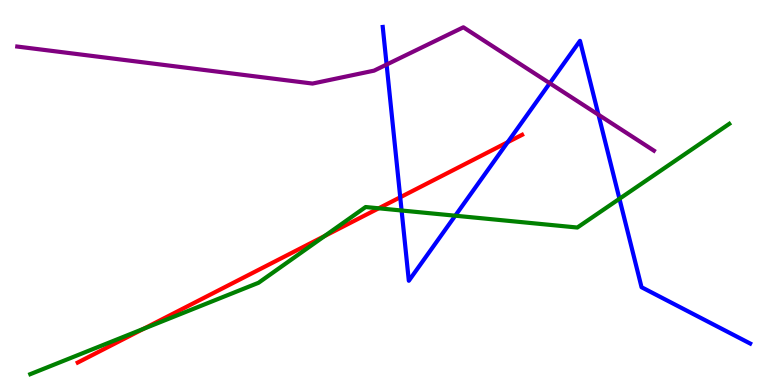[{'lines': ['blue', 'red'], 'intersections': [{'x': 5.16, 'y': 4.88}, {'x': 6.55, 'y': 6.31}]}, {'lines': ['green', 'red'], 'intersections': [{'x': 1.85, 'y': 1.46}, {'x': 4.19, 'y': 3.87}, {'x': 4.89, 'y': 4.59}]}, {'lines': ['purple', 'red'], 'intersections': []}, {'lines': ['blue', 'green'], 'intersections': [{'x': 5.18, 'y': 4.53}, {'x': 5.87, 'y': 4.4}, {'x': 7.99, 'y': 4.84}]}, {'lines': ['blue', 'purple'], 'intersections': [{'x': 4.99, 'y': 8.32}, {'x': 7.09, 'y': 7.84}, {'x': 7.72, 'y': 7.02}]}, {'lines': ['green', 'purple'], 'intersections': []}]